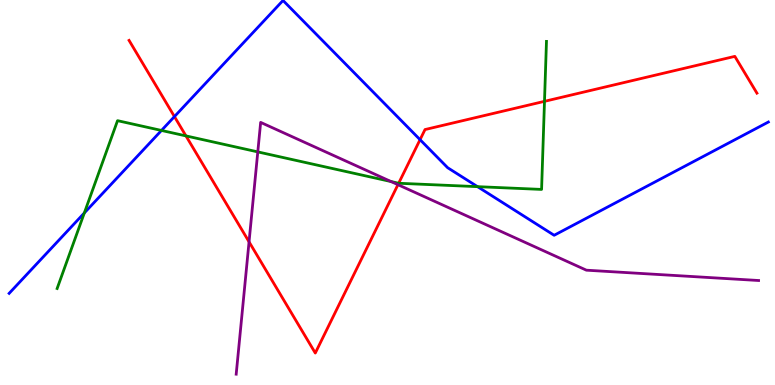[{'lines': ['blue', 'red'], 'intersections': [{'x': 2.25, 'y': 6.97}, {'x': 5.42, 'y': 6.37}]}, {'lines': ['green', 'red'], 'intersections': [{'x': 2.4, 'y': 6.47}, {'x': 5.14, 'y': 5.24}, {'x': 7.03, 'y': 7.37}]}, {'lines': ['purple', 'red'], 'intersections': [{'x': 3.21, 'y': 3.72}, {'x': 5.13, 'y': 5.2}]}, {'lines': ['blue', 'green'], 'intersections': [{'x': 1.09, 'y': 4.47}, {'x': 2.08, 'y': 6.61}, {'x': 6.16, 'y': 5.15}]}, {'lines': ['blue', 'purple'], 'intersections': []}, {'lines': ['green', 'purple'], 'intersections': [{'x': 3.33, 'y': 6.05}, {'x': 5.05, 'y': 5.28}]}]